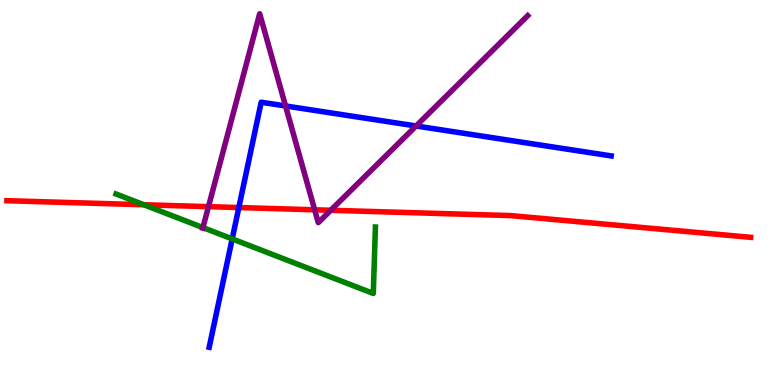[{'lines': ['blue', 'red'], 'intersections': [{'x': 3.08, 'y': 4.61}]}, {'lines': ['green', 'red'], 'intersections': [{'x': 1.86, 'y': 4.68}]}, {'lines': ['purple', 'red'], 'intersections': [{'x': 2.69, 'y': 4.63}, {'x': 4.06, 'y': 4.55}, {'x': 4.27, 'y': 4.54}]}, {'lines': ['blue', 'green'], 'intersections': [{'x': 3.0, 'y': 3.79}]}, {'lines': ['blue', 'purple'], 'intersections': [{'x': 3.68, 'y': 7.25}, {'x': 5.37, 'y': 6.73}]}, {'lines': ['green', 'purple'], 'intersections': [{'x': 2.62, 'y': 4.09}]}]